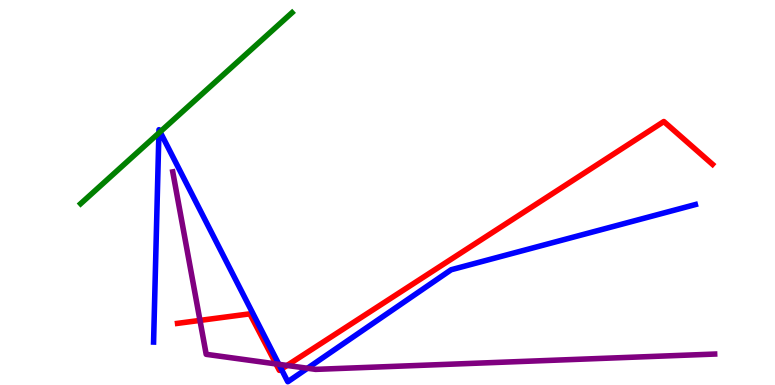[{'lines': ['blue', 'red'], 'intersections': [{'x': 3.63, 'y': 0.412}]}, {'lines': ['green', 'red'], 'intersections': []}, {'lines': ['purple', 'red'], 'intersections': [{'x': 2.58, 'y': 1.68}, {'x': 3.56, 'y': 0.547}, {'x': 3.7, 'y': 0.508}]}, {'lines': ['blue', 'green'], 'intersections': [{'x': 2.05, 'y': 6.55}, {'x': 2.07, 'y': 6.57}]}, {'lines': ['blue', 'purple'], 'intersections': [{'x': 3.6, 'y': 0.537}, {'x': 3.97, 'y': 0.435}]}, {'lines': ['green', 'purple'], 'intersections': []}]